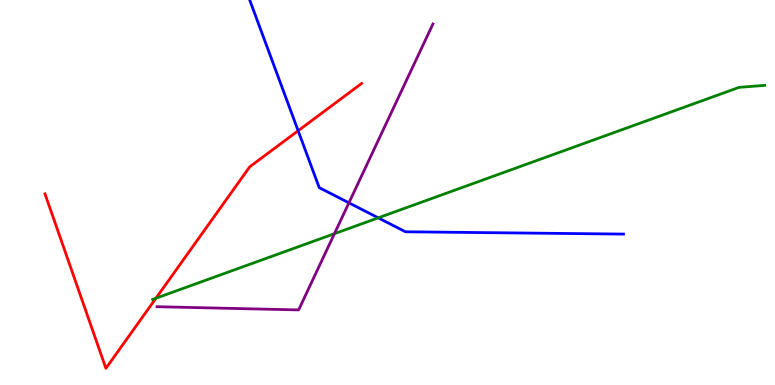[{'lines': ['blue', 'red'], 'intersections': [{'x': 3.85, 'y': 6.6}]}, {'lines': ['green', 'red'], 'intersections': [{'x': 2.01, 'y': 2.25}]}, {'lines': ['purple', 'red'], 'intersections': []}, {'lines': ['blue', 'green'], 'intersections': [{'x': 4.88, 'y': 4.34}]}, {'lines': ['blue', 'purple'], 'intersections': [{'x': 4.5, 'y': 4.73}]}, {'lines': ['green', 'purple'], 'intersections': [{'x': 4.32, 'y': 3.93}]}]